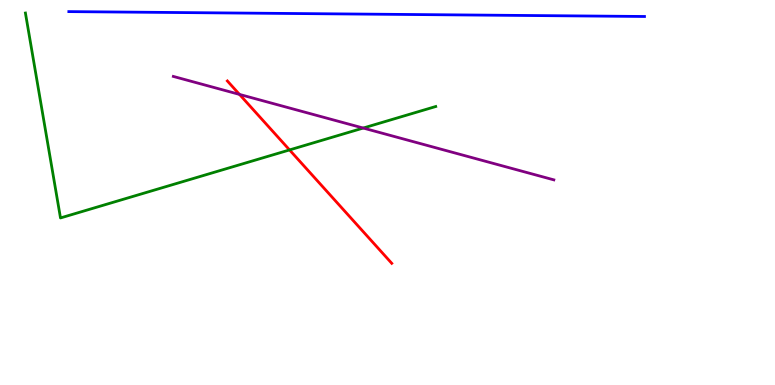[{'lines': ['blue', 'red'], 'intersections': []}, {'lines': ['green', 'red'], 'intersections': [{'x': 3.74, 'y': 6.11}]}, {'lines': ['purple', 'red'], 'intersections': [{'x': 3.09, 'y': 7.55}]}, {'lines': ['blue', 'green'], 'intersections': []}, {'lines': ['blue', 'purple'], 'intersections': []}, {'lines': ['green', 'purple'], 'intersections': [{'x': 4.69, 'y': 6.67}]}]